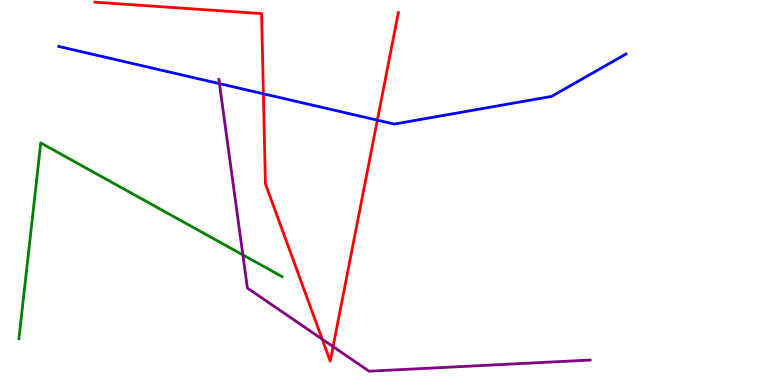[{'lines': ['blue', 'red'], 'intersections': [{'x': 3.4, 'y': 7.56}, {'x': 4.87, 'y': 6.88}]}, {'lines': ['green', 'red'], 'intersections': []}, {'lines': ['purple', 'red'], 'intersections': [{'x': 4.16, 'y': 1.19}, {'x': 4.3, 'y': 0.996}]}, {'lines': ['blue', 'green'], 'intersections': []}, {'lines': ['blue', 'purple'], 'intersections': [{'x': 2.83, 'y': 7.83}]}, {'lines': ['green', 'purple'], 'intersections': [{'x': 3.13, 'y': 3.38}]}]